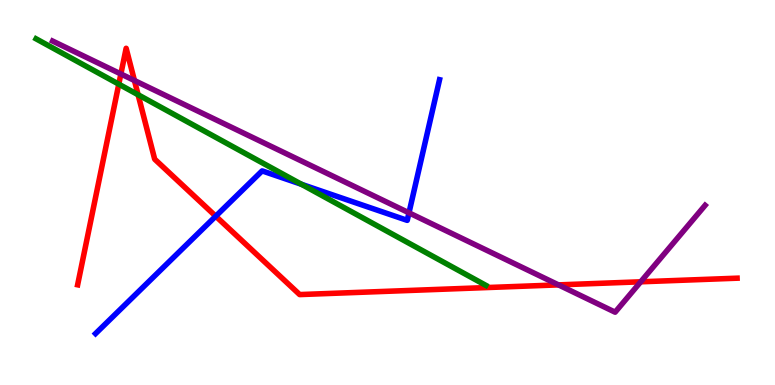[{'lines': ['blue', 'red'], 'intersections': [{'x': 2.78, 'y': 4.38}]}, {'lines': ['green', 'red'], 'intersections': [{'x': 1.53, 'y': 7.81}, {'x': 1.78, 'y': 7.54}]}, {'lines': ['purple', 'red'], 'intersections': [{'x': 1.56, 'y': 8.08}, {'x': 1.73, 'y': 7.91}, {'x': 7.21, 'y': 2.6}, {'x': 8.27, 'y': 2.68}]}, {'lines': ['blue', 'green'], 'intersections': [{'x': 3.89, 'y': 5.21}]}, {'lines': ['blue', 'purple'], 'intersections': [{'x': 5.28, 'y': 4.47}]}, {'lines': ['green', 'purple'], 'intersections': []}]